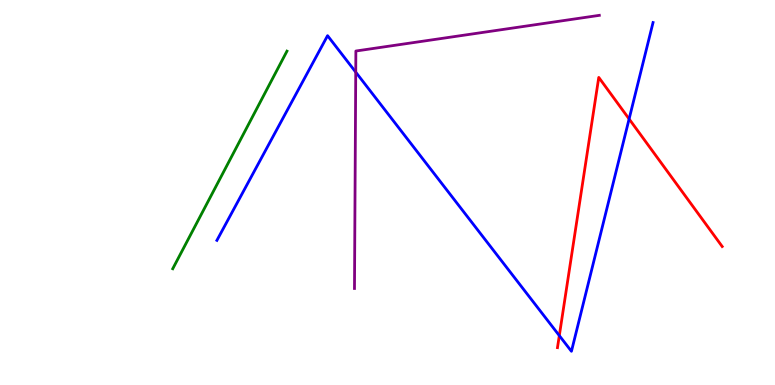[{'lines': ['blue', 'red'], 'intersections': [{'x': 7.22, 'y': 1.28}, {'x': 8.12, 'y': 6.91}]}, {'lines': ['green', 'red'], 'intersections': []}, {'lines': ['purple', 'red'], 'intersections': []}, {'lines': ['blue', 'green'], 'intersections': []}, {'lines': ['blue', 'purple'], 'intersections': [{'x': 4.59, 'y': 8.13}]}, {'lines': ['green', 'purple'], 'intersections': []}]